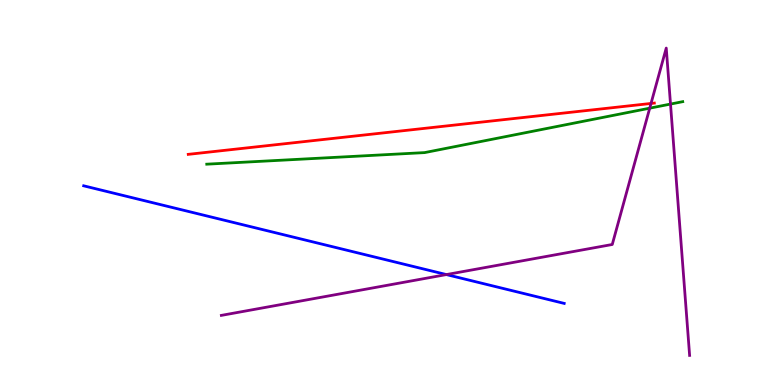[{'lines': ['blue', 'red'], 'intersections': []}, {'lines': ['green', 'red'], 'intersections': []}, {'lines': ['purple', 'red'], 'intersections': [{'x': 8.4, 'y': 7.31}]}, {'lines': ['blue', 'green'], 'intersections': []}, {'lines': ['blue', 'purple'], 'intersections': [{'x': 5.76, 'y': 2.87}]}, {'lines': ['green', 'purple'], 'intersections': [{'x': 8.38, 'y': 7.19}, {'x': 8.65, 'y': 7.3}]}]